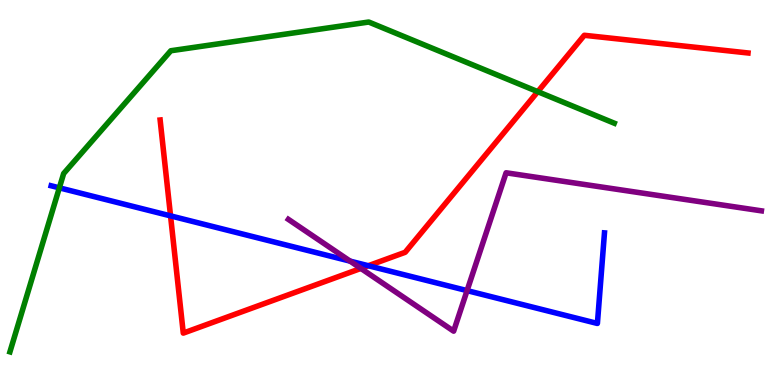[{'lines': ['blue', 'red'], 'intersections': [{'x': 2.2, 'y': 4.39}, {'x': 4.75, 'y': 3.1}]}, {'lines': ['green', 'red'], 'intersections': [{'x': 6.94, 'y': 7.62}]}, {'lines': ['purple', 'red'], 'intersections': [{'x': 4.66, 'y': 3.03}]}, {'lines': ['blue', 'green'], 'intersections': [{'x': 0.766, 'y': 5.12}]}, {'lines': ['blue', 'purple'], 'intersections': [{'x': 4.52, 'y': 3.22}, {'x': 6.03, 'y': 2.45}]}, {'lines': ['green', 'purple'], 'intersections': []}]